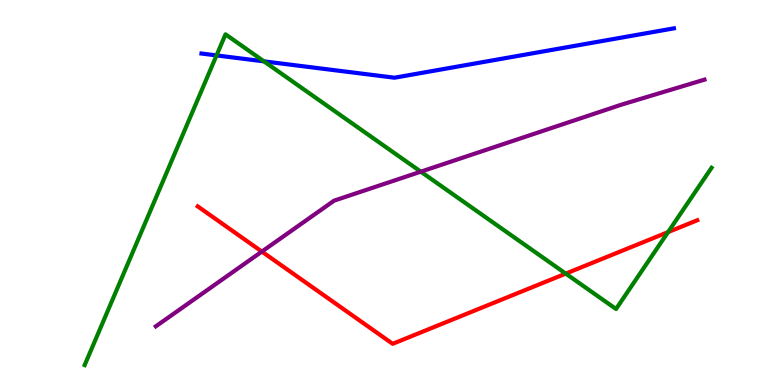[{'lines': ['blue', 'red'], 'intersections': []}, {'lines': ['green', 'red'], 'intersections': [{'x': 7.3, 'y': 2.89}, {'x': 8.62, 'y': 3.97}]}, {'lines': ['purple', 'red'], 'intersections': [{'x': 3.38, 'y': 3.47}]}, {'lines': ['blue', 'green'], 'intersections': [{'x': 2.79, 'y': 8.56}, {'x': 3.41, 'y': 8.41}]}, {'lines': ['blue', 'purple'], 'intersections': []}, {'lines': ['green', 'purple'], 'intersections': [{'x': 5.43, 'y': 5.54}]}]